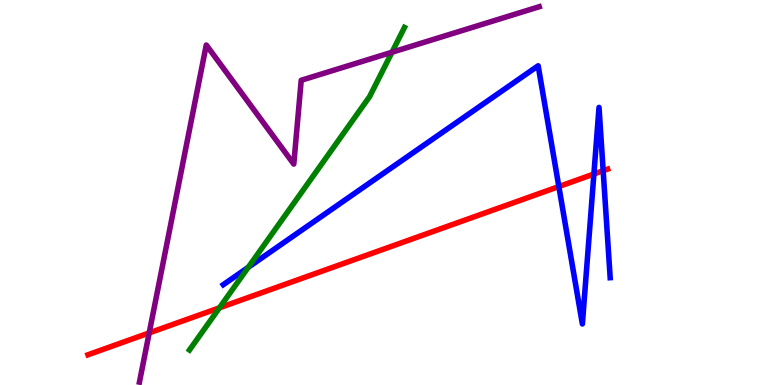[{'lines': ['blue', 'red'], 'intersections': [{'x': 7.21, 'y': 5.15}, {'x': 7.66, 'y': 5.48}, {'x': 7.78, 'y': 5.57}]}, {'lines': ['green', 'red'], 'intersections': [{'x': 2.83, 'y': 2.01}]}, {'lines': ['purple', 'red'], 'intersections': [{'x': 1.93, 'y': 1.35}]}, {'lines': ['blue', 'green'], 'intersections': [{'x': 3.2, 'y': 3.06}]}, {'lines': ['blue', 'purple'], 'intersections': []}, {'lines': ['green', 'purple'], 'intersections': [{'x': 5.06, 'y': 8.64}]}]